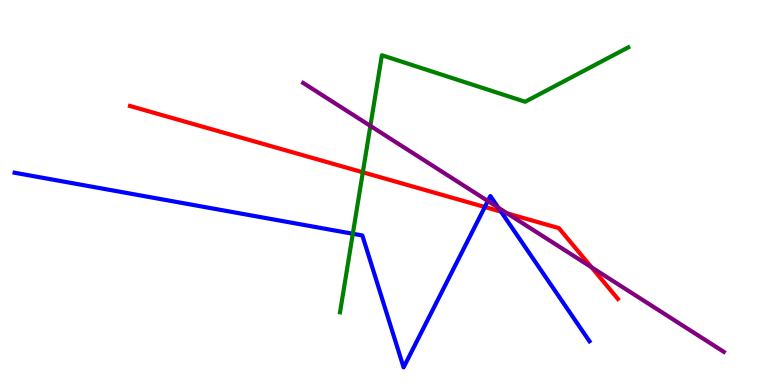[{'lines': ['blue', 'red'], 'intersections': [{'x': 6.26, 'y': 4.62}, {'x': 6.46, 'y': 4.5}]}, {'lines': ['green', 'red'], 'intersections': [{'x': 4.68, 'y': 5.53}]}, {'lines': ['purple', 'red'], 'intersections': [{'x': 6.55, 'y': 4.46}, {'x': 7.63, 'y': 3.06}]}, {'lines': ['blue', 'green'], 'intersections': [{'x': 4.55, 'y': 3.93}]}, {'lines': ['blue', 'purple'], 'intersections': [{'x': 6.29, 'y': 4.78}, {'x': 6.43, 'y': 4.61}]}, {'lines': ['green', 'purple'], 'intersections': [{'x': 4.78, 'y': 6.73}]}]